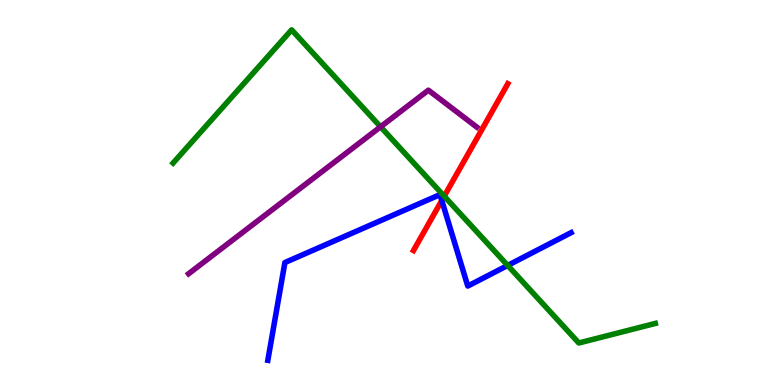[{'lines': ['blue', 'red'], 'intersections': [{'x': 5.7, 'y': 4.79}]}, {'lines': ['green', 'red'], 'intersections': [{'x': 5.73, 'y': 4.9}]}, {'lines': ['purple', 'red'], 'intersections': []}, {'lines': ['blue', 'green'], 'intersections': [{'x': 6.55, 'y': 3.11}]}, {'lines': ['blue', 'purple'], 'intersections': []}, {'lines': ['green', 'purple'], 'intersections': [{'x': 4.91, 'y': 6.71}]}]